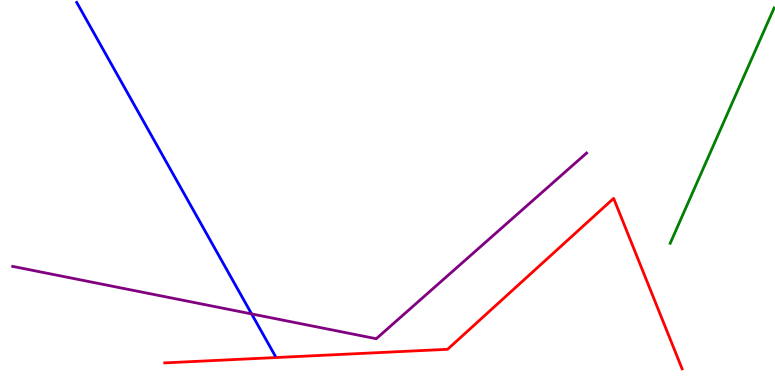[{'lines': ['blue', 'red'], 'intersections': []}, {'lines': ['green', 'red'], 'intersections': []}, {'lines': ['purple', 'red'], 'intersections': []}, {'lines': ['blue', 'green'], 'intersections': []}, {'lines': ['blue', 'purple'], 'intersections': [{'x': 3.25, 'y': 1.85}]}, {'lines': ['green', 'purple'], 'intersections': []}]